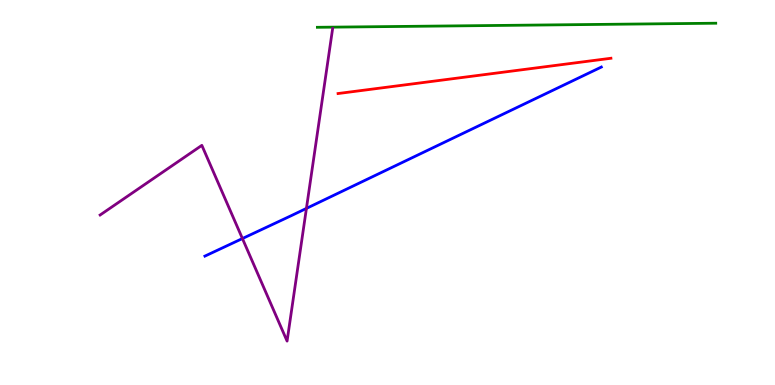[{'lines': ['blue', 'red'], 'intersections': []}, {'lines': ['green', 'red'], 'intersections': []}, {'lines': ['purple', 'red'], 'intersections': []}, {'lines': ['blue', 'green'], 'intersections': []}, {'lines': ['blue', 'purple'], 'intersections': [{'x': 3.13, 'y': 3.8}, {'x': 3.95, 'y': 4.59}]}, {'lines': ['green', 'purple'], 'intersections': []}]